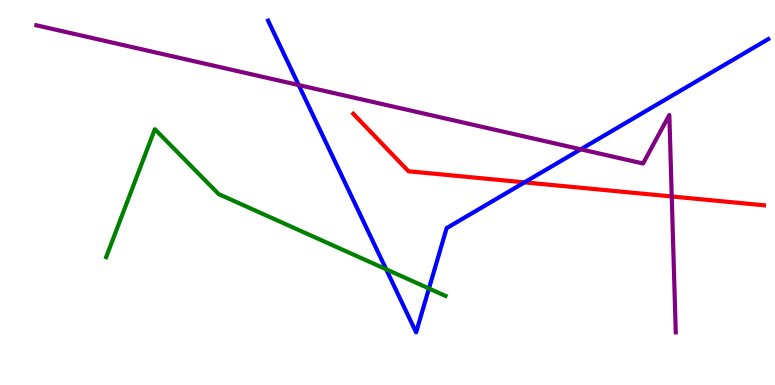[{'lines': ['blue', 'red'], 'intersections': [{'x': 6.77, 'y': 5.26}]}, {'lines': ['green', 'red'], 'intersections': []}, {'lines': ['purple', 'red'], 'intersections': [{'x': 8.67, 'y': 4.9}]}, {'lines': ['blue', 'green'], 'intersections': [{'x': 4.98, 'y': 3.01}, {'x': 5.53, 'y': 2.51}]}, {'lines': ['blue', 'purple'], 'intersections': [{'x': 3.85, 'y': 7.79}, {'x': 7.49, 'y': 6.12}]}, {'lines': ['green', 'purple'], 'intersections': []}]